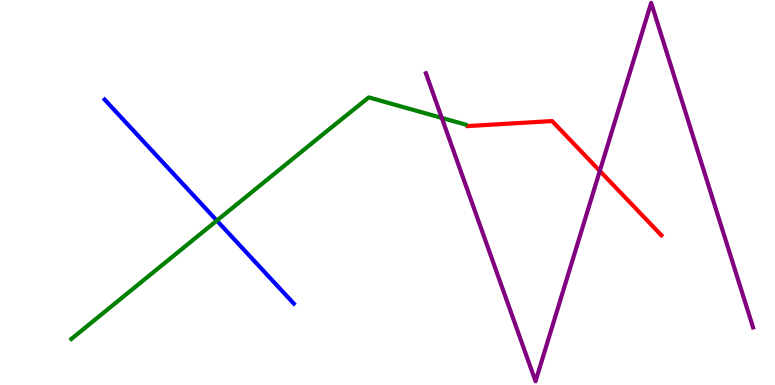[{'lines': ['blue', 'red'], 'intersections': []}, {'lines': ['green', 'red'], 'intersections': []}, {'lines': ['purple', 'red'], 'intersections': [{'x': 7.74, 'y': 5.56}]}, {'lines': ['blue', 'green'], 'intersections': [{'x': 2.8, 'y': 4.27}]}, {'lines': ['blue', 'purple'], 'intersections': []}, {'lines': ['green', 'purple'], 'intersections': [{'x': 5.7, 'y': 6.94}]}]